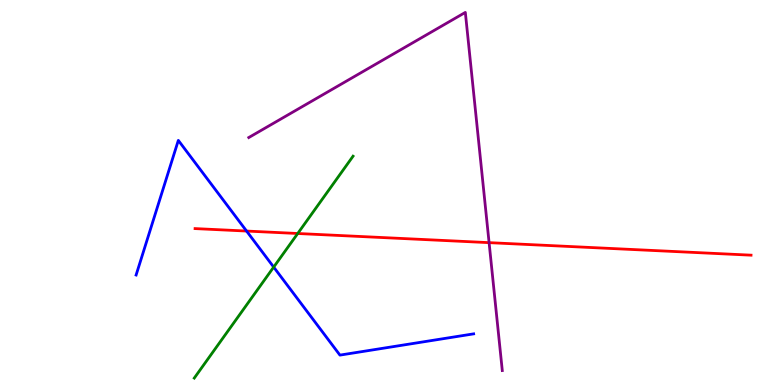[{'lines': ['blue', 'red'], 'intersections': [{'x': 3.18, 'y': 4.0}]}, {'lines': ['green', 'red'], 'intersections': [{'x': 3.84, 'y': 3.94}]}, {'lines': ['purple', 'red'], 'intersections': [{'x': 6.31, 'y': 3.7}]}, {'lines': ['blue', 'green'], 'intersections': [{'x': 3.53, 'y': 3.06}]}, {'lines': ['blue', 'purple'], 'intersections': []}, {'lines': ['green', 'purple'], 'intersections': []}]